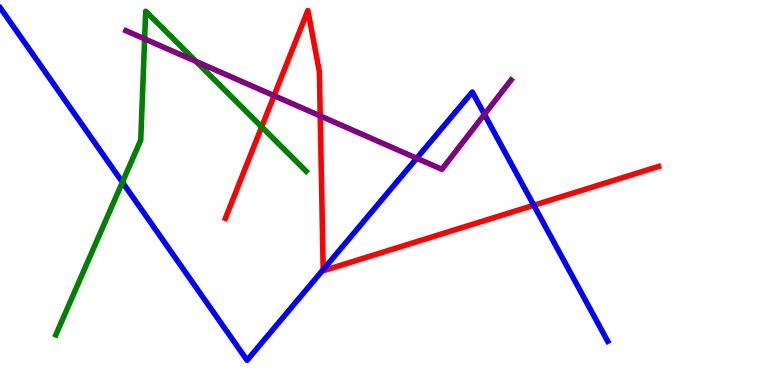[{'lines': ['blue', 'red'], 'intersections': [{'x': 4.17, 'y': 3.0}, {'x': 6.89, 'y': 4.67}]}, {'lines': ['green', 'red'], 'intersections': [{'x': 3.38, 'y': 6.7}]}, {'lines': ['purple', 'red'], 'intersections': [{'x': 3.54, 'y': 7.52}, {'x': 4.13, 'y': 6.99}]}, {'lines': ['blue', 'green'], 'intersections': [{'x': 1.58, 'y': 5.27}]}, {'lines': ['blue', 'purple'], 'intersections': [{'x': 5.38, 'y': 5.89}, {'x': 6.25, 'y': 7.03}]}, {'lines': ['green', 'purple'], 'intersections': [{'x': 1.87, 'y': 8.99}, {'x': 2.53, 'y': 8.4}]}]